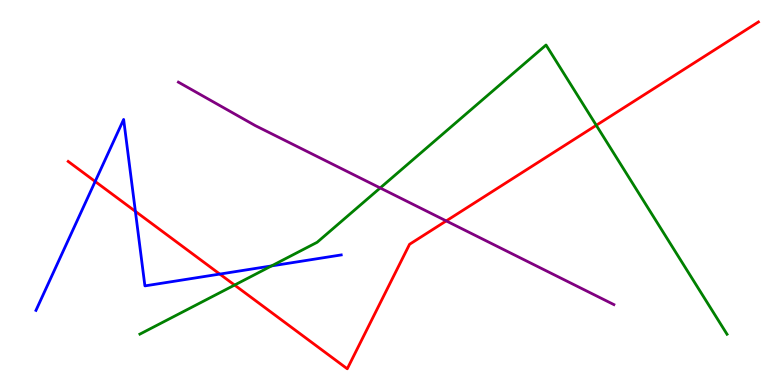[{'lines': ['blue', 'red'], 'intersections': [{'x': 1.23, 'y': 5.29}, {'x': 1.75, 'y': 4.51}, {'x': 2.84, 'y': 2.88}]}, {'lines': ['green', 'red'], 'intersections': [{'x': 3.03, 'y': 2.6}, {'x': 7.69, 'y': 6.75}]}, {'lines': ['purple', 'red'], 'intersections': [{'x': 5.76, 'y': 4.26}]}, {'lines': ['blue', 'green'], 'intersections': [{'x': 3.5, 'y': 3.09}]}, {'lines': ['blue', 'purple'], 'intersections': []}, {'lines': ['green', 'purple'], 'intersections': [{'x': 4.91, 'y': 5.12}]}]